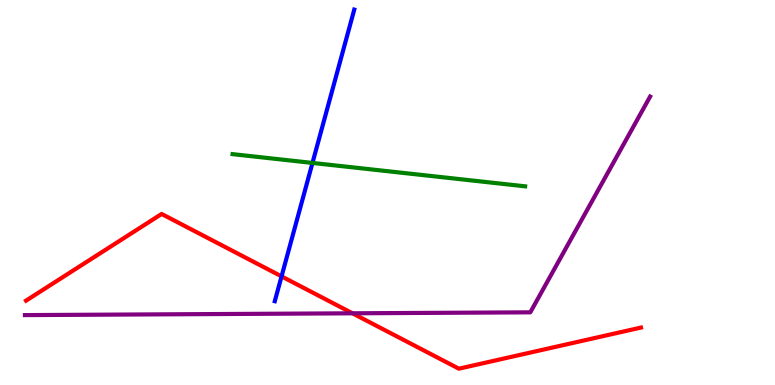[{'lines': ['blue', 'red'], 'intersections': [{'x': 3.63, 'y': 2.82}]}, {'lines': ['green', 'red'], 'intersections': []}, {'lines': ['purple', 'red'], 'intersections': [{'x': 4.55, 'y': 1.86}]}, {'lines': ['blue', 'green'], 'intersections': [{'x': 4.03, 'y': 5.77}]}, {'lines': ['blue', 'purple'], 'intersections': []}, {'lines': ['green', 'purple'], 'intersections': []}]